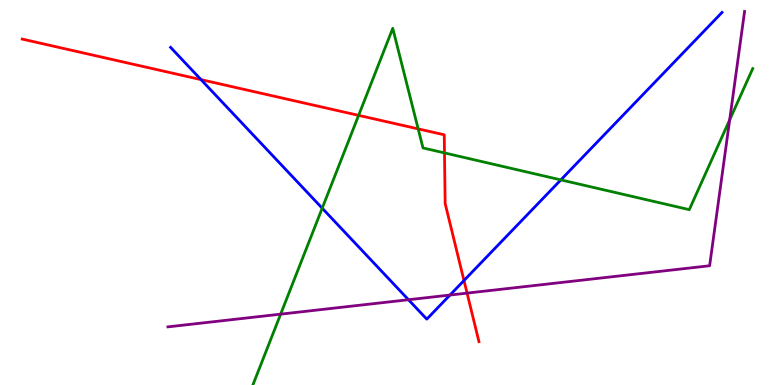[{'lines': ['blue', 'red'], 'intersections': [{'x': 2.59, 'y': 7.93}, {'x': 5.99, 'y': 2.71}]}, {'lines': ['green', 'red'], 'intersections': [{'x': 4.63, 'y': 7.0}, {'x': 5.4, 'y': 6.65}, {'x': 5.74, 'y': 6.03}]}, {'lines': ['purple', 'red'], 'intersections': [{'x': 6.03, 'y': 2.39}]}, {'lines': ['blue', 'green'], 'intersections': [{'x': 4.16, 'y': 4.59}, {'x': 7.24, 'y': 5.33}]}, {'lines': ['blue', 'purple'], 'intersections': [{'x': 5.27, 'y': 2.21}, {'x': 5.81, 'y': 2.34}]}, {'lines': ['green', 'purple'], 'intersections': [{'x': 3.62, 'y': 1.84}, {'x': 9.42, 'y': 6.89}]}]